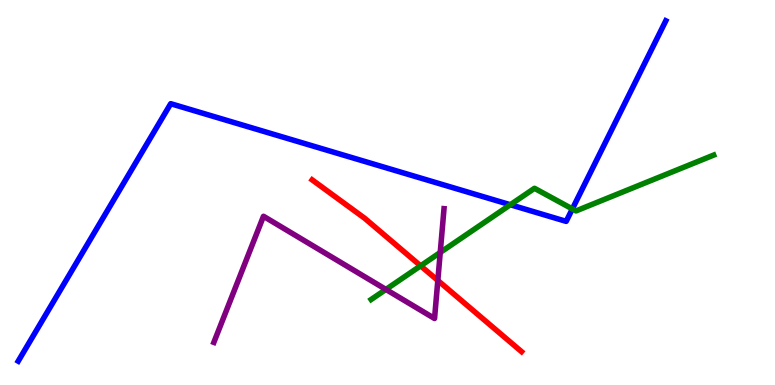[{'lines': ['blue', 'red'], 'intersections': []}, {'lines': ['green', 'red'], 'intersections': [{'x': 5.43, 'y': 3.1}]}, {'lines': ['purple', 'red'], 'intersections': [{'x': 5.65, 'y': 2.72}]}, {'lines': ['blue', 'green'], 'intersections': [{'x': 6.59, 'y': 4.68}, {'x': 7.39, 'y': 4.57}]}, {'lines': ['blue', 'purple'], 'intersections': []}, {'lines': ['green', 'purple'], 'intersections': [{'x': 4.98, 'y': 2.48}, {'x': 5.68, 'y': 3.44}]}]